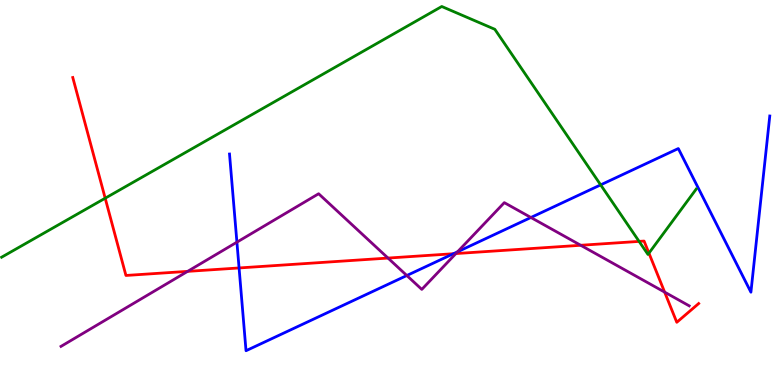[{'lines': ['blue', 'red'], 'intersections': [{'x': 3.08, 'y': 3.04}, {'x': 5.85, 'y': 3.41}]}, {'lines': ['green', 'red'], 'intersections': [{'x': 1.36, 'y': 4.85}, {'x': 8.25, 'y': 3.73}, {'x': 8.37, 'y': 3.43}]}, {'lines': ['purple', 'red'], 'intersections': [{'x': 2.42, 'y': 2.95}, {'x': 5.01, 'y': 3.3}, {'x': 5.88, 'y': 3.41}, {'x': 7.49, 'y': 3.63}, {'x': 8.58, 'y': 2.41}]}, {'lines': ['blue', 'green'], 'intersections': [{'x': 7.75, 'y': 5.2}]}, {'lines': ['blue', 'purple'], 'intersections': [{'x': 3.06, 'y': 3.71}, {'x': 5.25, 'y': 2.84}, {'x': 5.9, 'y': 3.46}, {'x': 6.85, 'y': 4.35}]}, {'lines': ['green', 'purple'], 'intersections': []}]